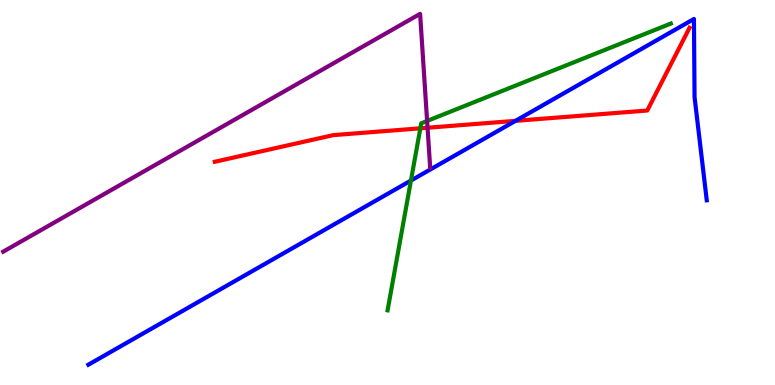[{'lines': ['blue', 'red'], 'intersections': [{'x': 6.65, 'y': 6.86}]}, {'lines': ['green', 'red'], 'intersections': [{'x': 5.42, 'y': 6.67}]}, {'lines': ['purple', 'red'], 'intersections': [{'x': 5.52, 'y': 6.68}]}, {'lines': ['blue', 'green'], 'intersections': [{'x': 5.3, 'y': 5.31}]}, {'lines': ['blue', 'purple'], 'intersections': []}, {'lines': ['green', 'purple'], 'intersections': [{'x': 5.51, 'y': 6.86}]}]